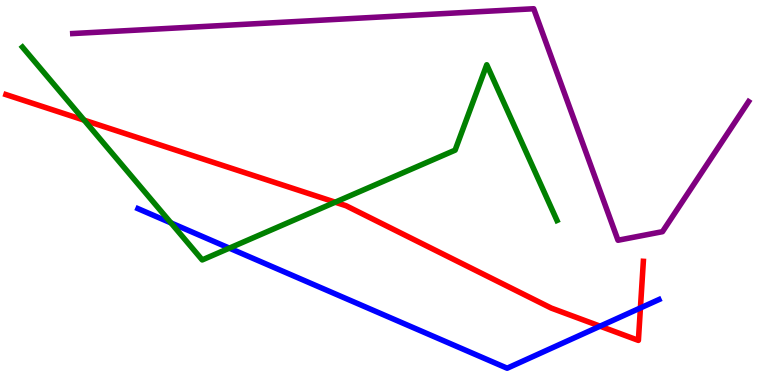[{'lines': ['blue', 'red'], 'intersections': [{'x': 7.74, 'y': 1.53}, {'x': 8.26, 'y': 2.0}]}, {'lines': ['green', 'red'], 'intersections': [{'x': 1.09, 'y': 6.88}, {'x': 4.33, 'y': 4.75}]}, {'lines': ['purple', 'red'], 'intersections': []}, {'lines': ['blue', 'green'], 'intersections': [{'x': 2.21, 'y': 4.21}, {'x': 2.96, 'y': 3.55}]}, {'lines': ['blue', 'purple'], 'intersections': []}, {'lines': ['green', 'purple'], 'intersections': []}]